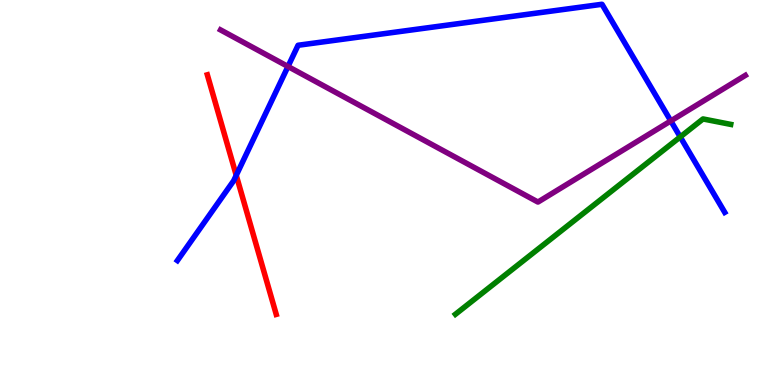[{'lines': ['blue', 'red'], 'intersections': [{'x': 3.05, 'y': 5.45}]}, {'lines': ['green', 'red'], 'intersections': []}, {'lines': ['purple', 'red'], 'intersections': []}, {'lines': ['blue', 'green'], 'intersections': [{'x': 8.78, 'y': 6.44}]}, {'lines': ['blue', 'purple'], 'intersections': [{'x': 3.72, 'y': 8.27}, {'x': 8.66, 'y': 6.86}]}, {'lines': ['green', 'purple'], 'intersections': []}]